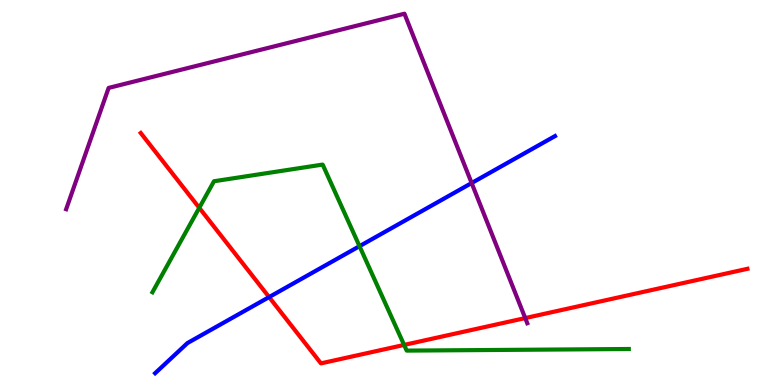[{'lines': ['blue', 'red'], 'intersections': [{'x': 3.47, 'y': 2.28}]}, {'lines': ['green', 'red'], 'intersections': [{'x': 2.57, 'y': 4.6}, {'x': 5.21, 'y': 1.04}]}, {'lines': ['purple', 'red'], 'intersections': [{'x': 6.78, 'y': 1.74}]}, {'lines': ['blue', 'green'], 'intersections': [{'x': 4.64, 'y': 3.61}]}, {'lines': ['blue', 'purple'], 'intersections': [{'x': 6.09, 'y': 5.25}]}, {'lines': ['green', 'purple'], 'intersections': []}]